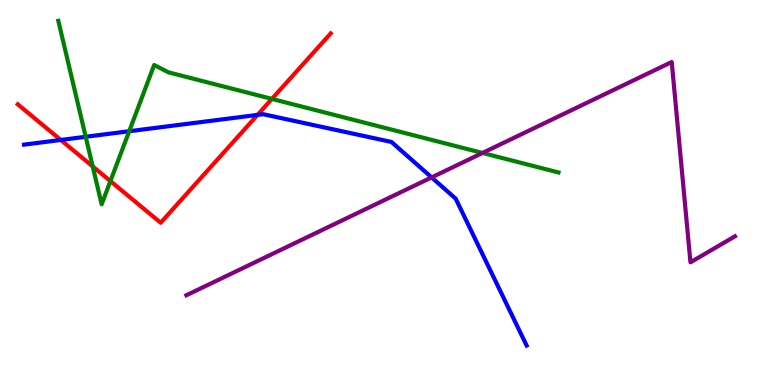[{'lines': ['blue', 'red'], 'intersections': [{'x': 0.784, 'y': 6.36}, {'x': 3.32, 'y': 7.02}]}, {'lines': ['green', 'red'], 'intersections': [{'x': 1.2, 'y': 5.68}, {'x': 1.42, 'y': 5.3}, {'x': 3.51, 'y': 7.43}]}, {'lines': ['purple', 'red'], 'intersections': []}, {'lines': ['blue', 'green'], 'intersections': [{'x': 1.11, 'y': 6.45}, {'x': 1.67, 'y': 6.59}]}, {'lines': ['blue', 'purple'], 'intersections': [{'x': 5.57, 'y': 5.39}]}, {'lines': ['green', 'purple'], 'intersections': [{'x': 6.23, 'y': 6.03}]}]